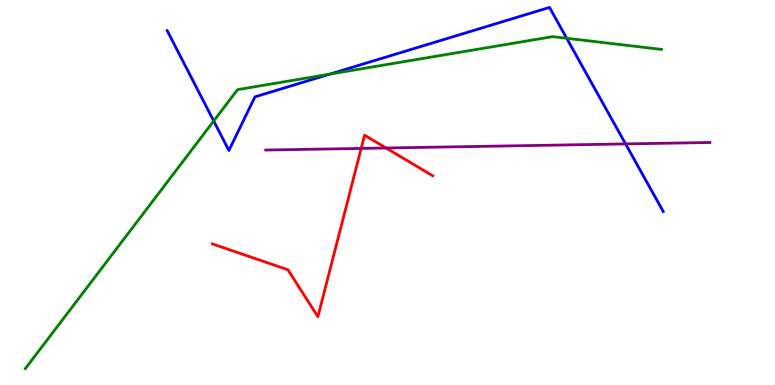[{'lines': ['blue', 'red'], 'intersections': []}, {'lines': ['green', 'red'], 'intersections': []}, {'lines': ['purple', 'red'], 'intersections': [{'x': 4.66, 'y': 6.14}, {'x': 4.98, 'y': 6.16}]}, {'lines': ['blue', 'green'], 'intersections': [{'x': 2.76, 'y': 6.86}, {'x': 4.26, 'y': 8.08}, {'x': 7.31, 'y': 9.01}]}, {'lines': ['blue', 'purple'], 'intersections': [{'x': 8.07, 'y': 6.26}]}, {'lines': ['green', 'purple'], 'intersections': []}]